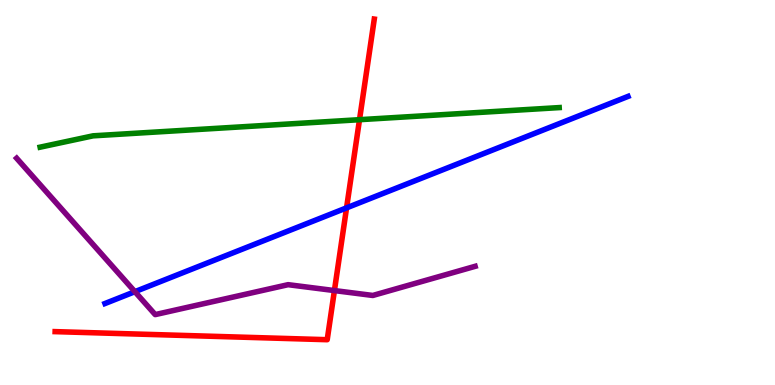[{'lines': ['blue', 'red'], 'intersections': [{'x': 4.47, 'y': 4.6}]}, {'lines': ['green', 'red'], 'intersections': [{'x': 4.64, 'y': 6.89}]}, {'lines': ['purple', 'red'], 'intersections': [{'x': 4.32, 'y': 2.45}]}, {'lines': ['blue', 'green'], 'intersections': []}, {'lines': ['blue', 'purple'], 'intersections': [{'x': 1.74, 'y': 2.42}]}, {'lines': ['green', 'purple'], 'intersections': []}]